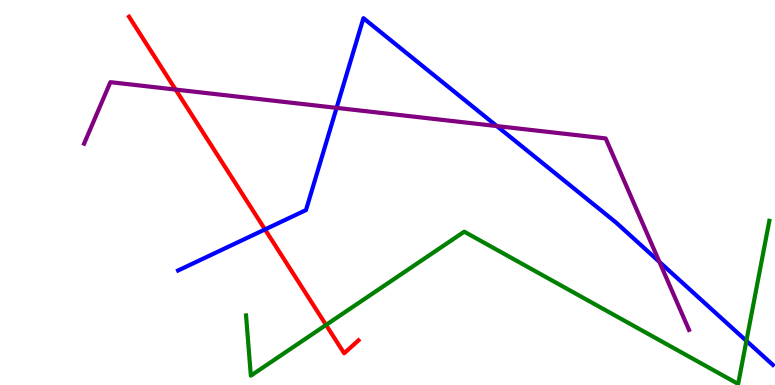[{'lines': ['blue', 'red'], 'intersections': [{'x': 3.42, 'y': 4.04}]}, {'lines': ['green', 'red'], 'intersections': [{'x': 4.21, 'y': 1.56}]}, {'lines': ['purple', 'red'], 'intersections': [{'x': 2.27, 'y': 7.67}]}, {'lines': ['blue', 'green'], 'intersections': [{'x': 9.63, 'y': 1.15}]}, {'lines': ['blue', 'purple'], 'intersections': [{'x': 4.34, 'y': 7.2}, {'x': 6.41, 'y': 6.73}, {'x': 8.51, 'y': 3.2}]}, {'lines': ['green', 'purple'], 'intersections': []}]